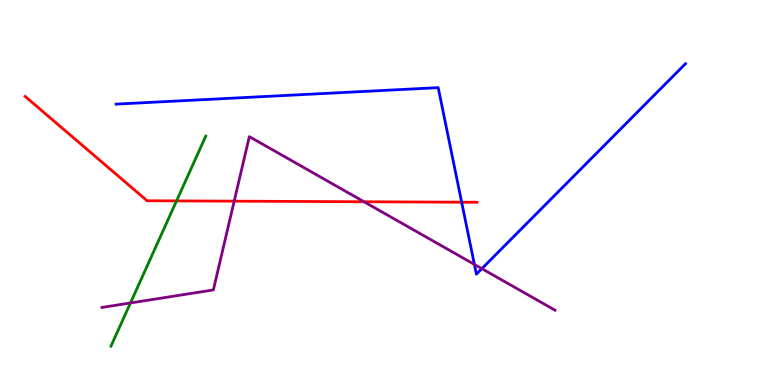[{'lines': ['blue', 'red'], 'intersections': [{'x': 5.96, 'y': 4.75}]}, {'lines': ['green', 'red'], 'intersections': [{'x': 2.28, 'y': 4.78}]}, {'lines': ['purple', 'red'], 'intersections': [{'x': 3.02, 'y': 4.78}, {'x': 4.7, 'y': 4.76}]}, {'lines': ['blue', 'green'], 'intersections': []}, {'lines': ['blue', 'purple'], 'intersections': [{'x': 6.12, 'y': 3.13}, {'x': 6.22, 'y': 3.02}]}, {'lines': ['green', 'purple'], 'intersections': [{'x': 1.68, 'y': 2.13}]}]